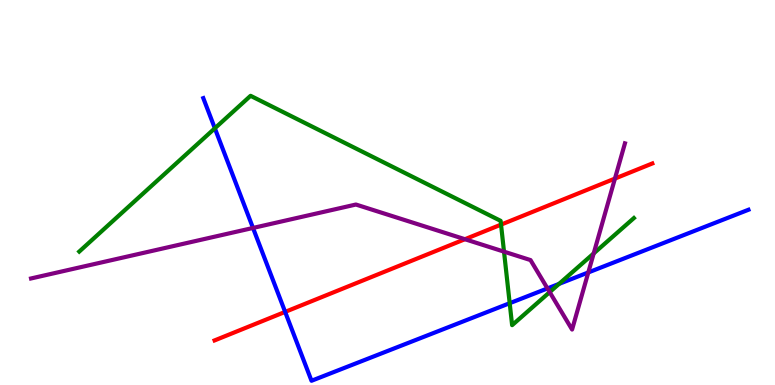[{'lines': ['blue', 'red'], 'intersections': [{'x': 3.68, 'y': 1.9}]}, {'lines': ['green', 'red'], 'intersections': [{'x': 6.46, 'y': 4.17}]}, {'lines': ['purple', 'red'], 'intersections': [{'x': 6.0, 'y': 3.79}, {'x': 7.93, 'y': 5.36}]}, {'lines': ['blue', 'green'], 'intersections': [{'x': 2.77, 'y': 6.67}, {'x': 6.58, 'y': 2.12}, {'x': 7.21, 'y': 2.63}]}, {'lines': ['blue', 'purple'], 'intersections': [{'x': 3.26, 'y': 4.08}, {'x': 7.06, 'y': 2.51}, {'x': 7.59, 'y': 2.92}]}, {'lines': ['green', 'purple'], 'intersections': [{'x': 6.5, 'y': 3.46}, {'x': 7.09, 'y': 2.41}, {'x': 7.66, 'y': 3.42}]}]